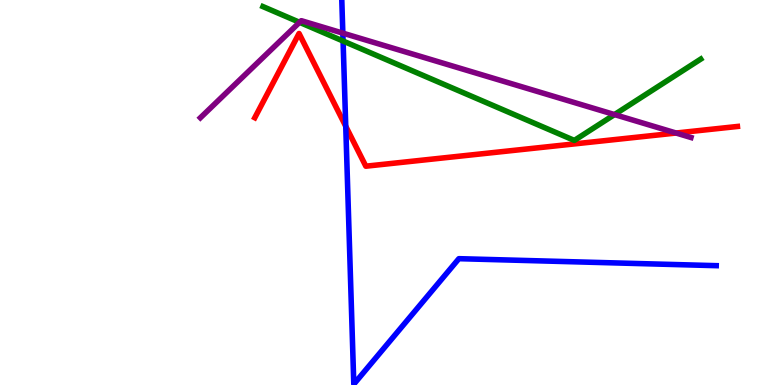[{'lines': ['blue', 'red'], 'intersections': [{'x': 4.46, 'y': 6.72}]}, {'lines': ['green', 'red'], 'intersections': []}, {'lines': ['purple', 'red'], 'intersections': [{'x': 8.72, 'y': 6.54}]}, {'lines': ['blue', 'green'], 'intersections': [{'x': 4.43, 'y': 8.93}]}, {'lines': ['blue', 'purple'], 'intersections': [{'x': 4.42, 'y': 9.14}]}, {'lines': ['green', 'purple'], 'intersections': [{'x': 3.87, 'y': 9.42}, {'x': 7.93, 'y': 7.02}]}]